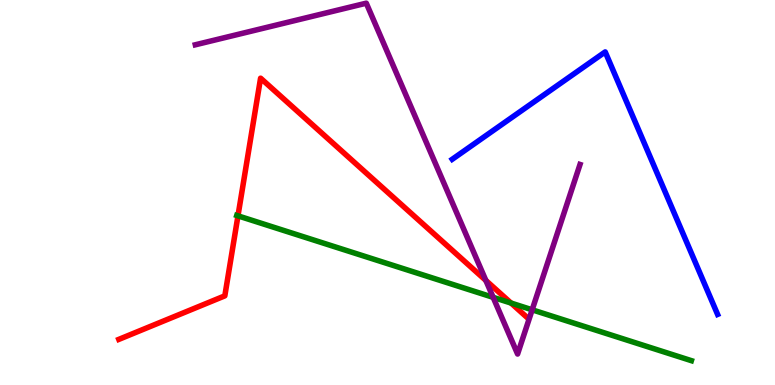[{'lines': ['blue', 'red'], 'intersections': []}, {'lines': ['green', 'red'], 'intersections': [{'x': 3.07, 'y': 4.39}, {'x': 6.59, 'y': 2.13}]}, {'lines': ['purple', 'red'], 'intersections': [{'x': 6.27, 'y': 2.72}]}, {'lines': ['blue', 'green'], 'intersections': []}, {'lines': ['blue', 'purple'], 'intersections': []}, {'lines': ['green', 'purple'], 'intersections': [{'x': 6.36, 'y': 2.28}, {'x': 6.87, 'y': 1.95}]}]